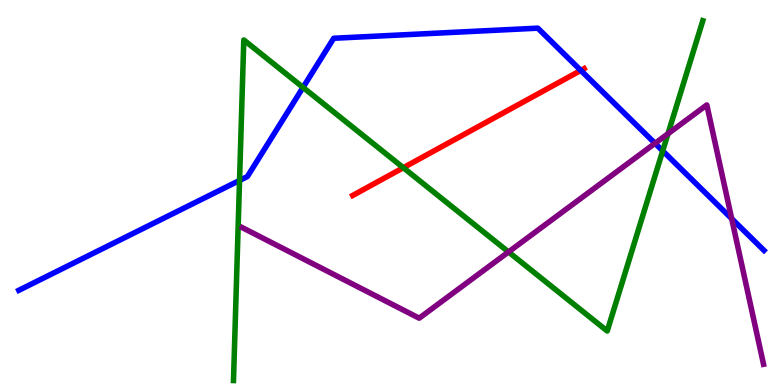[{'lines': ['blue', 'red'], 'intersections': [{'x': 7.49, 'y': 8.17}]}, {'lines': ['green', 'red'], 'intersections': [{'x': 5.2, 'y': 5.64}]}, {'lines': ['purple', 'red'], 'intersections': []}, {'lines': ['blue', 'green'], 'intersections': [{'x': 3.09, 'y': 5.31}, {'x': 3.91, 'y': 7.73}, {'x': 8.55, 'y': 6.08}]}, {'lines': ['blue', 'purple'], 'intersections': [{'x': 8.45, 'y': 6.28}, {'x': 9.44, 'y': 4.32}]}, {'lines': ['green', 'purple'], 'intersections': [{'x': 6.56, 'y': 3.46}, {'x': 8.62, 'y': 6.53}]}]